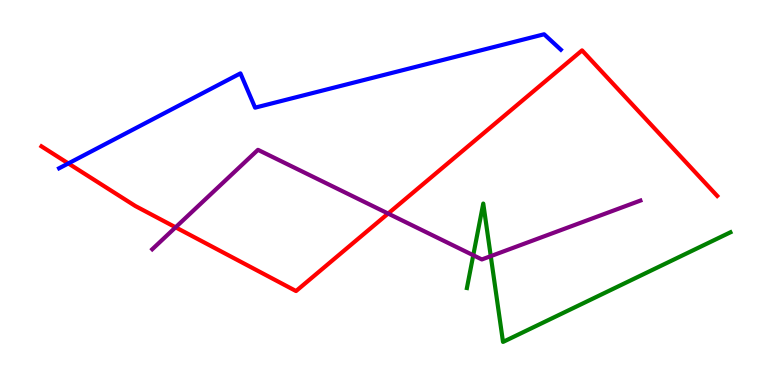[{'lines': ['blue', 'red'], 'intersections': [{'x': 0.882, 'y': 5.75}]}, {'lines': ['green', 'red'], 'intersections': []}, {'lines': ['purple', 'red'], 'intersections': [{'x': 2.27, 'y': 4.1}, {'x': 5.01, 'y': 4.45}]}, {'lines': ['blue', 'green'], 'intersections': []}, {'lines': ['blue', 'purple'], 'intersections': []}, {'lines': ['green', 'purple'], 'intersections': [{'x': 6.11, 'y': 3.37}, {'x': 6.33, 'y': 3.35}]}]